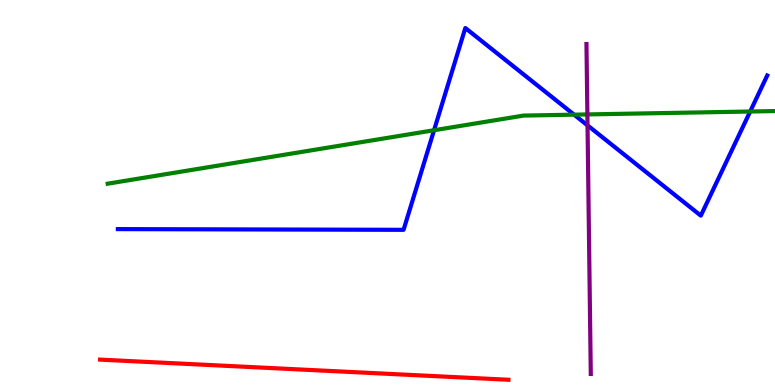[{'lines': ['blue', 'red'], 'intersections': []}, {'lines': ['green', 'red'], 'intersections': []}, {'lines': ['purple', 'red'], 'intersections': []}, {'lines': ['blue', 'green'], 'intersections': [{'x': 5.6, 'y': 6.62}, {'x': 7.41, 'y': 7.02}, {'x': 9.68, 'y': 7.1}]}, {'lines': ['blue', 'purple'], 'intersections': [{'x': 7.58, 'y': 6.74}]}, {'lines': ['green', 'purple'], 'intersections': [{'x': 7.58, 'y': 7.03}]}]